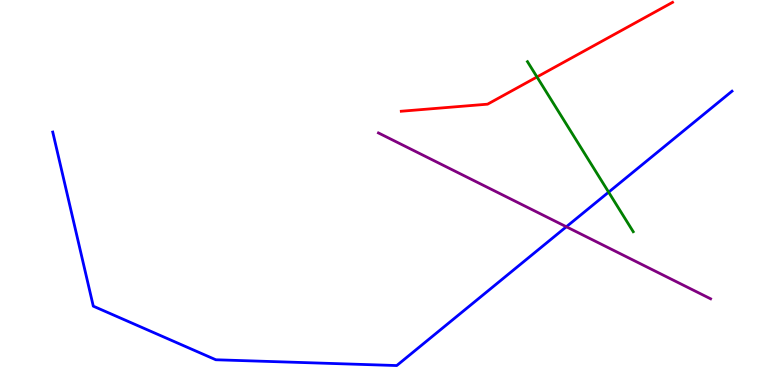[{'lines': ['blue', 'red'], 'intersections': []}, {'lines': ['green', 'red'], 'intersections': [{'x': 6.93, 'y': 8.0}]}, {'lines': ['purple', 'red'], 'intersections': []}, {'lines': ['blue', 'green'], 'intersections': [{'x': 7.85, 'y': 5.01}]}, {'lines': ['blue', 'purple'], 'intersections': [{'x': 7.31, 'y': 4.11}]}, {'lines': ['green', 'purple'], 'intersections': []}]